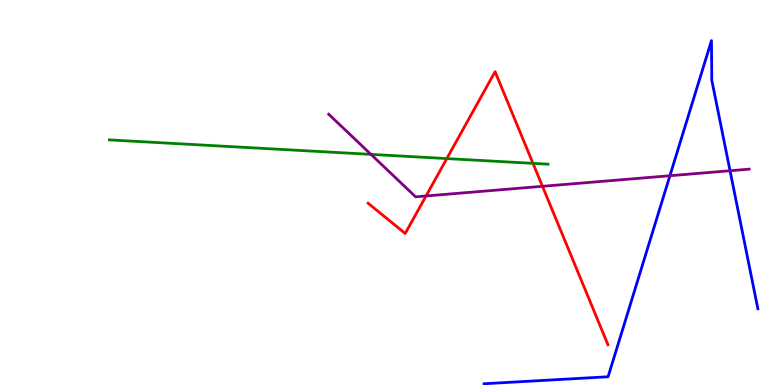[{'lines': ['blue', 'red'], 'intersections': []}, {'lines': ['green', 'red'], 'intersections': [{'x': 5.77, 'y': 5.88}, {'x': 6.88, 'y': 5.76}]}, {'lines': ['purple', 'red'], 'intersections': [{'x': 5.5, 'y': 4.91}, {'x': 7.0, 'y': 5.16}]}, {'lines': ['blue', 'green'], 'intersections': []}, {'lines': ['blue', 'purple'], 'intersections': [{'x': 8.64, 'y': 5.44}, {'x': 9.42, 'y': 5.57}]}, {'lines': ['green', 'purple'], 'intersections': [{'x': 4.79, 'y': 5.99}]}]